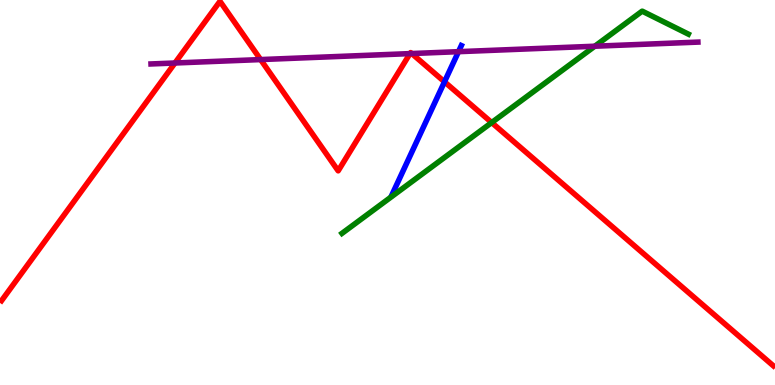[{'lines': ['blue', 'red'], 'intersections': [{'x': 5.74, 'y': 7.87}]}, {'lines': ['green', 'red'], 'intersections': [{'x': 6.34, 'y': 6.82}]}, {'lines': ['purple', 'red'], 'intersections': [{'x': 2.26, 'y': 8.36}, {'x': 3.36, 'y': 8.45}, {'x': 5.29, 'y': 8.61}, {'x': 5.31, 'y': 8.61}]}, {'lines': ['blue', 'green'], 'intersections': []}, {'lines': ['blue', 'purple'], 'intersections': [{'x': 5.92, 'y': 8.66}]}, {'lines': ['green', 'purple'], 'intersections': [{'x': 7.67, 'y': 8.8}]}]